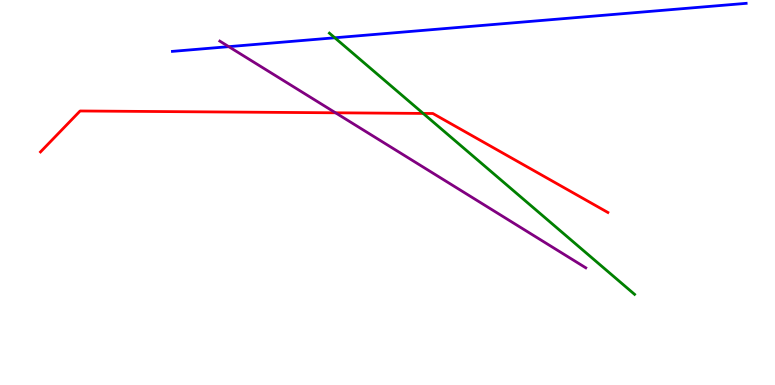[{'lines': ['blue', 'red'], 'intersections': []}, {'lines': ['green', 'red'], 'intersections': [{'x': 5.46, 'y': 7.05}]}, {'lines': ['purple', 'red'], 'intersections': [{'x': 4.33, 'y': 7.07}]}, {'lines': ['blue', 'green'], 'intersections': [{'x': 4.32, 'y': 9.02}]}, {'lines': ['blue', 'purple'], 'intersections': [{'x': 2.95, 'y': 8.79}]}, {'lines': ['green', 'purple'], 'intersections': []}]